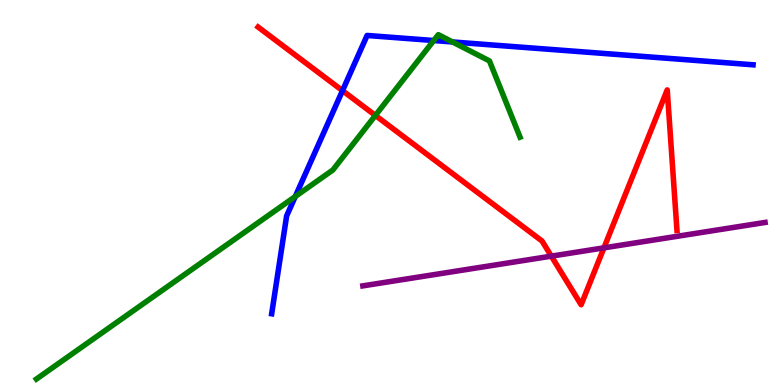[{'lines': ['blue', 'red'], 'intersections': [{'x': 4.42, 'y': 7.65}]}, {'lines': ['green', 'red'], 'intersections': [{'x': 4.84, 'y': 7.0}]}, {'lines': ['purple', 'red'], 'intersections': [{'x': 7.11, 'y': 3.35}, {'x': 7.79, 'y': 3.56}]}, {'lines': ['blue', 'green'], 'intersections': [{'x': 3.81, 'y': 4.9}, {'x': 5.6, 'y': 8.95}, {'x': 5.84, 'y': 8.91}]}, {'lines': ['blue', 'purple'], 'intersections': []}, {'lines': ['green', 'purple'], 'intersections': []}]